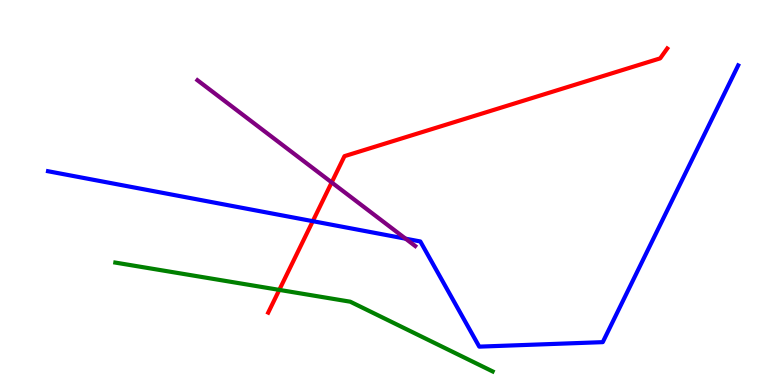[{'lines': ['blue', 'red'], 'intersections': [{'x': 4.04, 'y': 4.26}]}, {'lines': ['green', 'red'], 'intersections': [{'x': 3.6, 'y': 2.47}]}, {'lines': ['purple', 'red'], 'intersections': [{'x': 4.28, 'y': 5.26}]}, {'lines': ['blue', 'green'], 'intersections': []}, {'lines': ['blue', 'purple'], 'intersections': [{'x': 5.23, 'y': 3.8}]}, {'lines': ['green', 'purple'], 'intersections': []}]